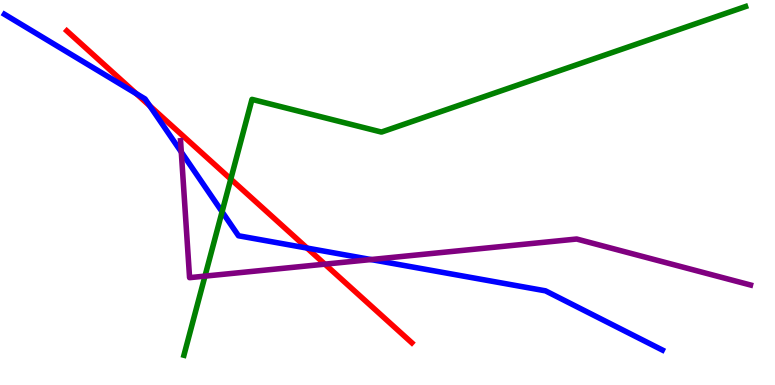[{'lines': ['blue', 'red'], 'intersections': [{'x': 1.76, 'y': 7.57}, {'x': 1.93, 'y': 7.25}, {'x': 3.96, 'y': 3.56}]}, {'lines': ['green', 'red'], 'intersections': [{'x': 2.98, 'y': 5.35}]}, {'lines': ['purple', 'red'], 'intersections': [{'x': 4.19, 'y': 3.14}]}, {'lines': ['blue', 'green'], 'intersections': [{'x': 2.87, 'y': 4.5}]}, {'lines': ['blue', 'purple'], 'intersections': [{'x': 2.34, 'y': 6.05}, {'x': 4.79, 'y': 3.26}]}, {'lines': ['green', 'purple'], 'intersections': [{'x': 2.64, 'y': 2.83}]}]